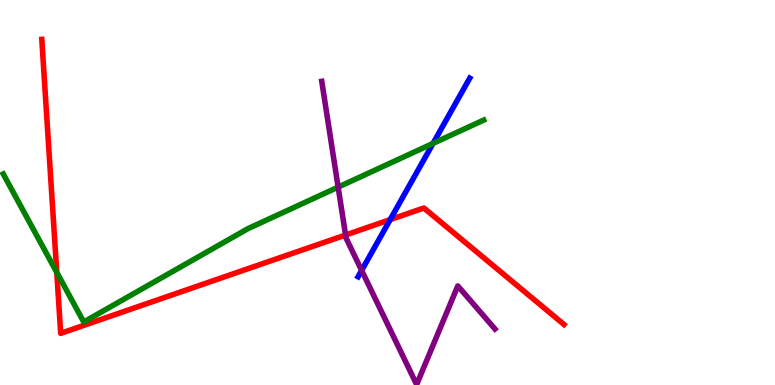[{'lines': ['blue', 'red'], 'intersections': [{'x': 5.03, 'y': 4.3}]}, {'lines': ['green', 'red'], 'intersections': [{'x': 0.732, 'y': 2.93}]}, {'lines': ['purple', 'red'], 'intersections': [{'x': 4.46, 'y': 3.9}]}, {'lines': ['blue', 'green'], 'intersections': [{'x': 5.59, 'y': 6.28}]}, {'lines': ['blue', 'purple'], 'intersections': [{'x': 4.67, 'y': 2.98}]}, {'lines': ['green', 'purple'], 'intersections': [{'x': 4.36, 'y': 5.14}]}]